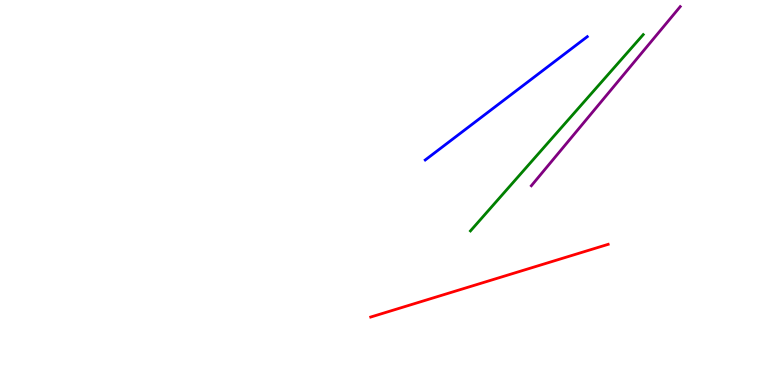[{'lines': ['blue', 'red'], 'intersections': []}, {'lines': ['green', 'red'], 'intersections': []}, {'lines': ['purple', 'red'], 'intersections': []}, {'lines': ['blue', 'green'], 'intersections': []}, {'lines': ['blue', 'purple'], 'intersections': []}, {'lines': ['green', 'purple'], 'intersections': []}]